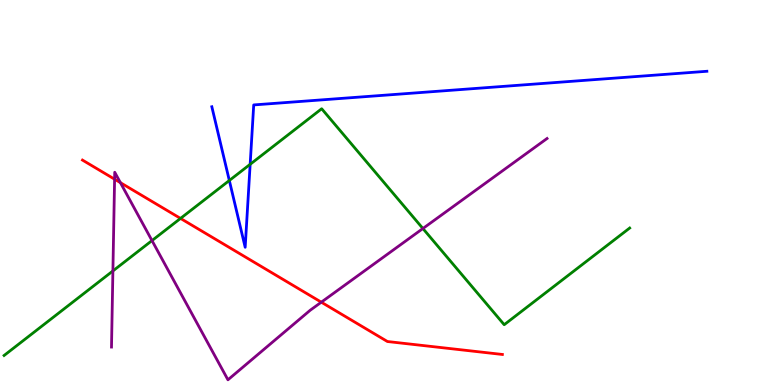[{'lines': ['blue', 'red'], 'intersections': []}, {'lines': ['green', 'red'], 'intersections': [{'x': 2.33, 'y': 4.33}]}, {'lines': ['purple', 'red'], 'intersections': [{'x': 1.48, 'y': 5.35}, {'x': 1.55, 'y': 5.26}, {'x': 4.15, 'y': 2.15}]}, {'lines': ['blue', 'green'], 'intersections': [{'x': 2.96, 'y': 5.31}, {'x': 3.23, 'y': 5.73}]}, {'lines': ['blue', 'purple'], 'intersections': []}, {'lines': ['green', 'purple'], 'intersections': [{'x': 1.46, 'y': 2.96}, {'x': 1.96, 'y': 3.75}, {'x': 5.46, 'y': 4.06}]}]